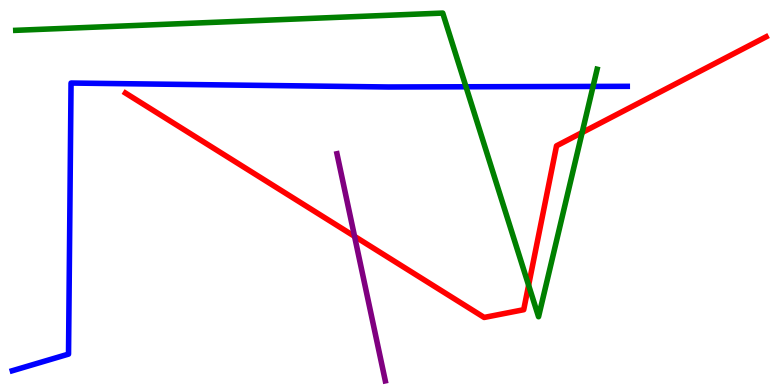[{'lines': ['blue', 'red'], 'intersections': []}, {'lines': ['green', 'red'], 'intersections': [{'x': 6.82, 'y': 2.59}, {'x': 7.51, 'y': 6.56}]}, {'lines': ['purple', 'red'], 'intersections': [{'x': 4.57, 'y': 3.86}]}, {'lines': ['blue', 'green'], 'intersections': [{'x': 6.01, 'y': 7.75}, {'x': 7.65, 'y': 7.76}]}, {'lines': ['blue', 'purple'], 'intersections': []}, {'lines': ['green', 'purple'], 'intersections': []}]